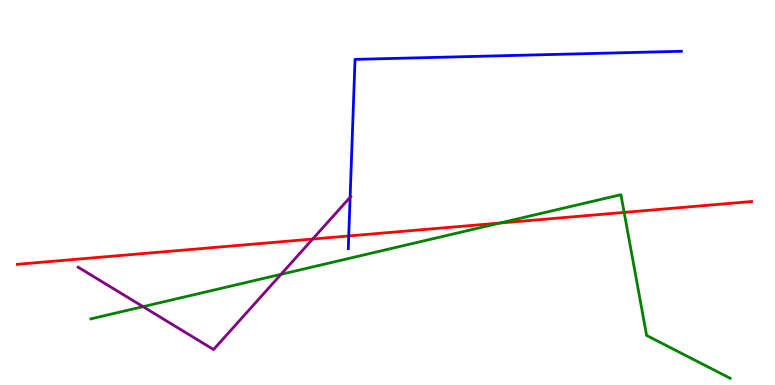[{'lines': ['blue', 'red'], 'intersections': [{'x': 4.5, 'y': 3.87}]}, {'lines': ['green', 'red'], 'intersections': [{'x': 6.45, 'y': 4.21}, {'x': 8.05, 'y': 4.48}]}, {'lines': ['purple', 'red'], 'intersections': [{'x': 4.03, 'y': 3.79}]}, {'lines': ['blue', 'green'], 'intersections': []}, {'lines': ['blue', 'purple'], 'intersections': [{'x': 4.52, 'y': 4.88}]}, {'lines': ['green', 'purple'], 'intersections': [{'x': 1.85, 'y': 2.04}, {'x': 3.63, 'y': 2.87}]}]